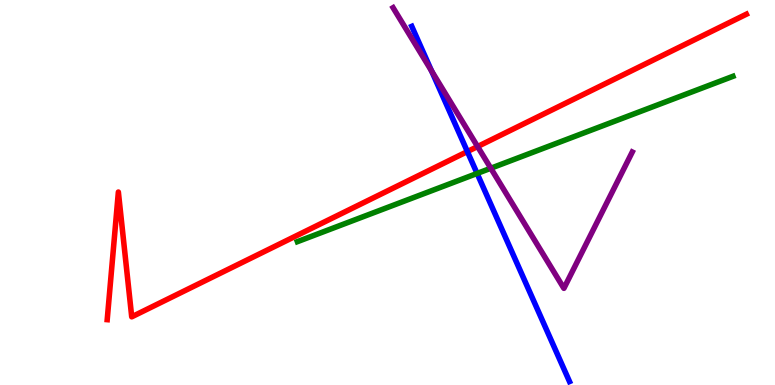[{'lines': ['blue', 'red'], 'intersections': [{'x': 6.03, 'y': 6.06}]}, {'lines': ['green', 'red'], 'intersections': []}, {'lines': ['purple', 'red'], 'intersections': [{'x': 6.16, 'y': 6.19}]}, {'lines': ['blue', 'green'], 'intersections': [{'x': 6.16, 'y': 5.49}]}, {'lines': ['blue', 'purple'], 'intersections': [{'x': 5.57, 'y': 8.16}]}, {'lines': ['green', 'purple'], 'intersections': [{'x': 6.33, 'y': 5.63}]}]